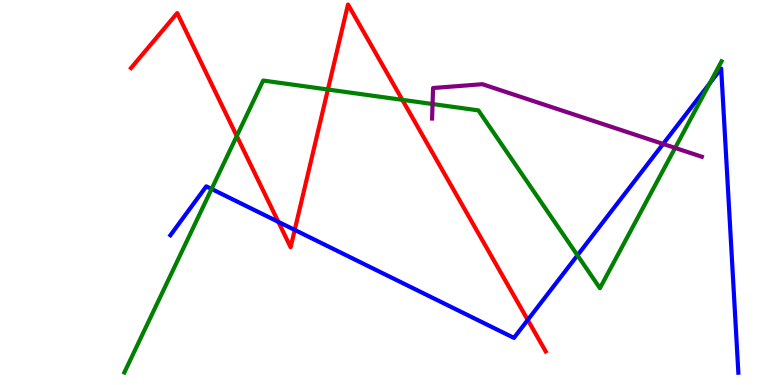[{'lines': ['blue', 'red'], 'intersections': [{'x': 3.59, 'y': 4.24}, {'x': 3.8, 'y': 4.03}, {'x': 6.81, 'y': 1.69}]}, {'lines': ['green', 'red'], 'intersections': [{'x': 3.06, 'y': 6.47}, {'x': 4.23, 'y': 7.67}, {'x': 5.19, 'y': 7.41}]}, {'lines': ['purple', 'red'], 'intersections': []}, {'lines': ['blue', 'green'], 'intersections': [{'x': 2.73, 'y': 5.09}, {'x': 7.45, 'y': 3.37}, {'x': 9.16, 'y': 7.84}]}, {'lines': ['blue', 'purple'], 'intersections': [{'x': 8.56, 'y': 6.26}]}, {'lines': ['green', 'purple'], 'intersections': [{'x': 5.58, 'y': 7.3}, {'x': 8.71, 'y': 6.16}]}]